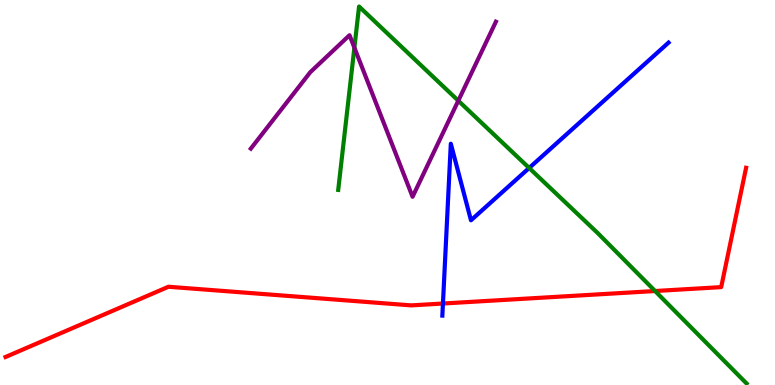[{'lines': ['blue', 'red'], 'intersections': [{'x': 5.72, 'y': 2.12}]}, {'lines': ['green', 'red'], 'intersections': [{'x': 8.45, 'y': 2.44}]}, {'lines': ['purple', 'red'], 'intersections': []}, {'lines': ['blue', 'green'], 'intersections': [{'x': 6.83, 'y': 5.64}]}, {'lines': ['blue', 'purple'], 'intersections': []}, {'lines': ['green', 'purple'], 'intersections': [{'x': 4.57, 'y': 8.76}, {'x': 5.91, 'y': 7.38}]}]